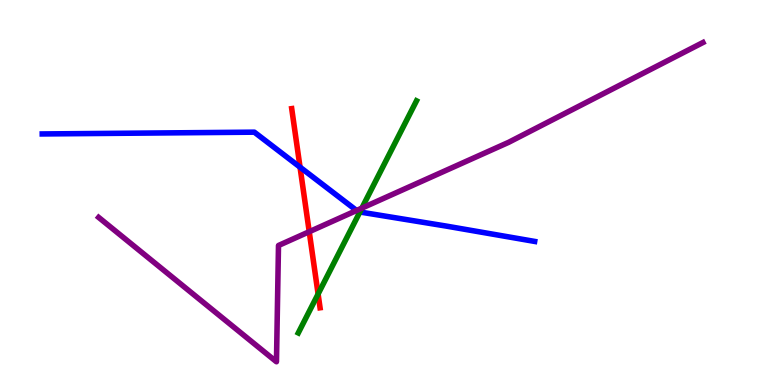[{'lines': ['blue', 'red'], 'intersections': [{'x': 3.87, 'y': 5.66}]}, {'lines': ['green', 'red'], 'intersections': [{'x': 4.1, 'y': 2.36}]}, {'lines': ['purple', 'red'], 'intersections': [{'x': 3.99, 'y': 3.98}]}, {'lines': ['blue', 'green'], 'intersections': [{'x': 4.64, 'y': 4.49}]}, {'lines': ['blue', 'purple'], 'intersections': [{'x': 4.6, 'y': 4.53}]}, {'lines': ['green', 'purple'], 'intersections': [{'x': 4.67, 'y': 4.59}]}]